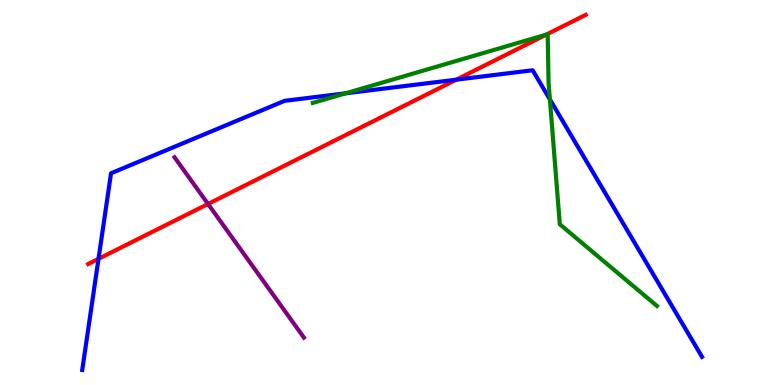[{'lines': ['blue', 'red'], 'intersections': [{'x': 1.27, 'y': 3.28}, {'x': 5.89, 'y': 7.93}]}, {'lines': ['green', 'red'], 'intersections': [{'x': 7.05, 'y': 9.1}]}, {'lines': ['purple', 'red'], 'intersections': [{'x': 2.68, 'y': 4.7}]}, {'lines': ['blue', 'green'], 'intersections': [{'x': 4.46, 'y': 7.58}, {'x': 7.1, 'y': 7.42}]}, {'lines': ['blue', 'purple'], 'intersections': []}, {'lines': ['green', 'purple'], 'intersections': []}]